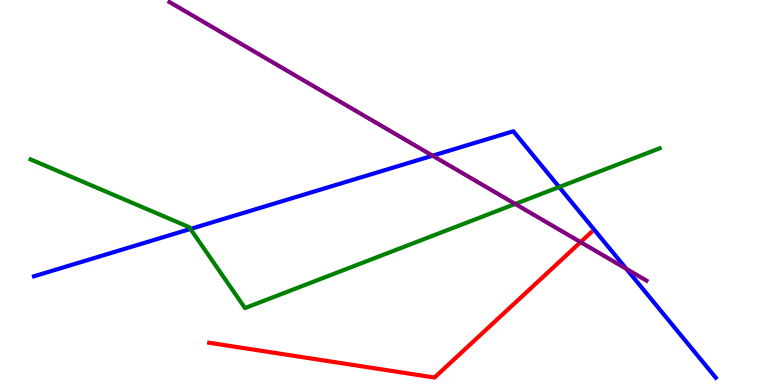[{'lines': ['blue', 'red'], 'intersections': []}, {'lines': ['green', 'red'], 'intersections': []}, {'lines': ['purple', 'red'], 'intersections': [{'x': 7.49, 'y': 3.71}]}, {'lines': ['blue', 'green'], 'intersections': [{'x': 2.46, 'y': 4.05}, {'x': 7.21, 'y': 5.14}]}, {'lines': ['blue', 'purple'], 'intersections': [{'x': 5.58, 'y': 5.96}, {'x': 8.08, 'y': 3.02}]}, {'lines': ['green', 'purple'], 'intersections': [{'x': 6.65, 'y': 4.7}]}]